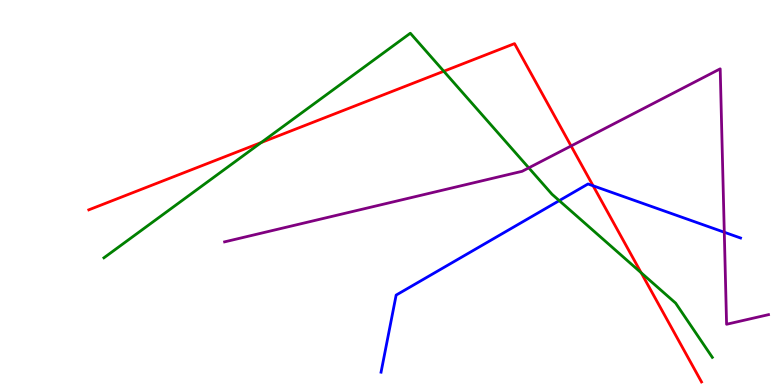[{'lines': ['blue', 'red'], 'intersections': [{'x': 7.65, 'y': 5.17}]}, {'lines': ['green', 'red'], 'intersections': [{'x': 3.37, 'y': 6.3}, {'x': 5.73, 'y': 8.15}, {'x': 8.27, 'y': 2.92}]}, {'lines': ['purple', 'red'], 'intersections': [{'x': 7.37, 'y': 6.21}]}, {'lines': ['blue', 'green'], 'intersections': [{'x': 7.22, 'y': 4.79}]}, {'lines': ['blue', 'purple'], 'intersections': [{'x': 9.35, 'y': 3.97}]}, {'lines': ['green', 'purple'], 'intersections': [{'x': 6.82, 'y': 5.64}]}]